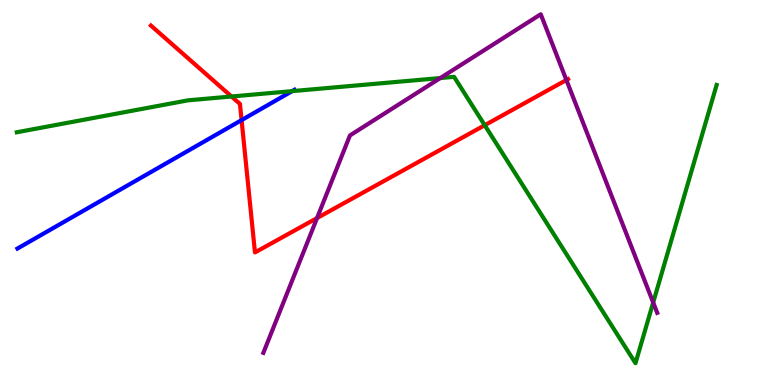[{'lines': ['blue', 'red'], 'intersections': [{'x': 3.12, 'y': 6.88}]}, {'lines': ['green', 'red'], 'intersections': [{'x': 2.99, 'y': 7.49}, {'x': 6.25, 'y': 6.75}]}, {'lines': ['purple', 'red'], 'intersections': [{'x': 4.09, 'y': 4.34}, {'x': 7.31, 'y': 7.92}]}, {'lines': ['blue', 'green'], 'intersections': [{'x': 3.77, 'y': 7.63}]}, {'lines': ['blue', 'purple'], 'intersections': []}, {'lines': ['green', 'purple'], 'intersections': [{'x': 5.68, 'y': 7.97}, {'x': 8.43, 'y': 2.14}]}]